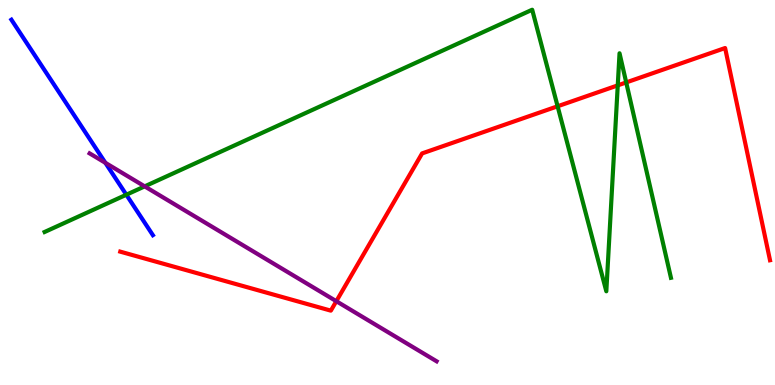[{'lines': ['blue', 'red'], 'intersections': []}, {'lines': ['green', 'red'], 'intersections': [{'x': 7.2, 'y': 7.24}, {'x': 7.97, 'y': 7.78}, {'x': 8.08, 'y': 7.86}]}, {'lines': ['purple', 'red'], 'intersections': [{'x': 4.34, 'y': 2.18}]}, {'lines': ['blue', 'green'], 'intersections': [{'x': 1.63, 'y': 4.94}]}, {'lines': ['blue', 'purple'], 'intersections': [{'x': 1.36, 'y': 5.77}]}, {'lines': ['green', 'purple'], 'intersections': [{'x': 1.87, 'y': 5.16}]}]